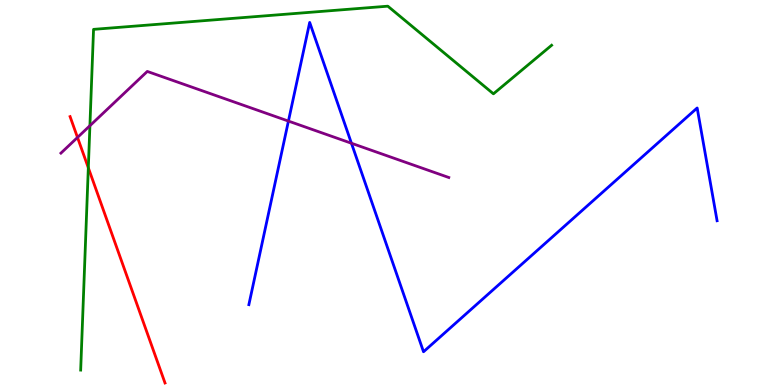[{'lines': ['blue', 'red'], 'intersections': []}, {'lines': ['green', 'red'], 'intersections': [{'x': 1.14, 'y': 5.64}]}, {'lines': ['purple', 'red'], 'intersections': [{'x': 1.0, 'y': 6.43}]}, {'lines': ['blue', 'green'], 'intersections': []}, {'lines': ['blue', 'purple'], 'intersections': [{'x': 3.72, 'y': 6.85}, {'x': 4.53, 'y': 6.28}]}, {'lines': ['green', 'purple'], 'intersections': [{'x': 1.16, 'y': 6.73}]}]